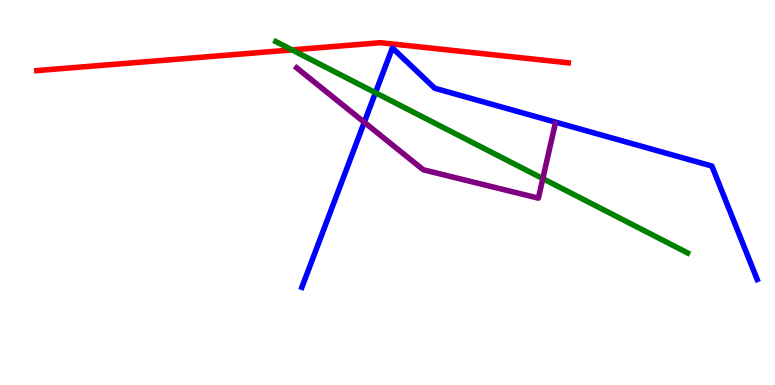[{'lines': ['blue', 'red'], 'intersections': []}, {'lines': ['green', 'red'], 'intersections': [{'x': 3.77, 'y': 8.7}]}, {'lines': ['purple', 'red'], 'intersections': []}, {'lines': ['blue', 'green'], 'intersections': [{'x': 4.84, 'y': 7.59}]}, {'lines': ['blue', 'purple'], 'intersections': [{'x': 4.7, 'y': 6.82}]}, {'lines': ['green', 'purple'], 'intersections': [{'x': 7.0, 'y': 5.36}]}]